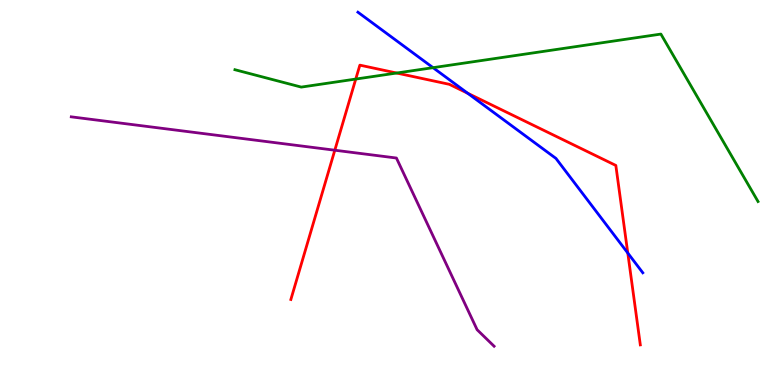[{'lines': ['blue', 'red'], 'intersections': [{'x': 6.04, 'y': 7.58}, {'x': 8.1, 'y': 3.43}]}, {'lines': ['green', 'red'], 'intersections': [{'x': 4.59, 'y': 7.95}, {'x': 5.12, 'y': 8.1}]}, {'lines': ['purple', 'red'], 'intersections': [{'x': 4.32, 'y': 6.1}]}, {'lines': ['blue', 'green'], 'intersections': [{'x': 5.59, 'y': 8.24}]}, {'lines': ['blue', 'purple'], 'intersections': []}, {'lines': ['green', 'purple'], 'intersections': []}]